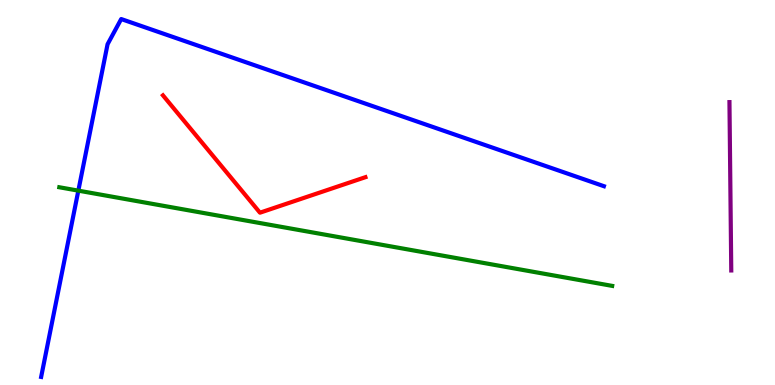[{'lines': ['blue', 'red'], 'intersections': []}, {'lines': ['green', 'red'], 'intersections': []}, {'lines': ['purple', 'red'], 'intersections': []}, {'lines': ['blue', 'green'], 'intersections': [{'x': 1.01, 'y': 5.05}]}, {'lines': ['blue', 'purple'], 'intersections': []}, {'lines': ['green', 'purple'], 'intersections': []}]